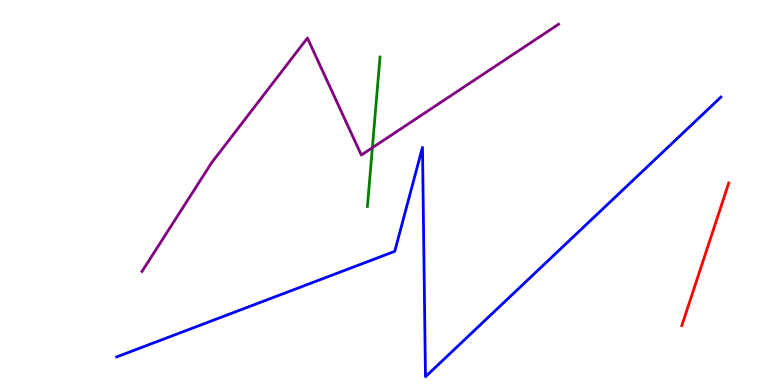[{'lines': ['blue', 'red'], 'intersections': []}, {'lines': ['green', 'red'], 'intersections': []}, {'lines': ['purple', 'red'], 'intersections': []}, {'lines': ['blue', 'green'], 'intersections': []}, {'lines': ['blue', 'purple'], 'intersections': []}, {'lines': ['green', 'purple'], 'intersections': [{'x': 4.8, 'y': 6.16}]}]